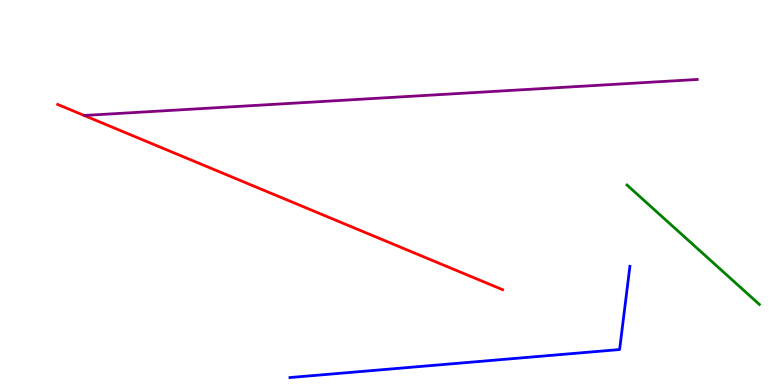[{'lines': ['blue', 'red'], 'intersections': []}, {'lines': ['green', 'red'], 'intersections': []}, {'lines': ['purple', 'red'], 'intersections': []}, {'lines': ['blue', 'green'], 'intersections': []}, {'lines': ['blue', 'purple'], 'intersections': []}, {'lines': ['green', 'purple'], 'intersections': []}]